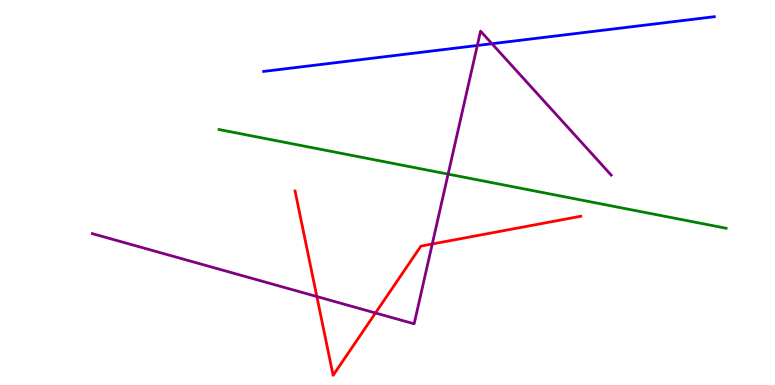[{'lines': ['blue', 'red'], 'intersections': []}, {'lines': ['green', 'red'], 'intersections': []}, {'lines': ['purple', 'red'], 'intersections': [{'x': 4.09, 'y': 2.3}, {'x': 4.84, 'y': 1.87}, {'x': 5.58, 'y': 3.66}]}, {'lines': ['blue', 'green'], 'intersections': []}, {'lines': ['blue', 'purple'], 'intersections': [{'x': 6.16, 'y': 8.82}, {'x': 6.35, 'y': 8.86}]}, {'lines': ['green', 'purple'], 'intersections': [{'x': 5.78, 'y': 5.48}]}]